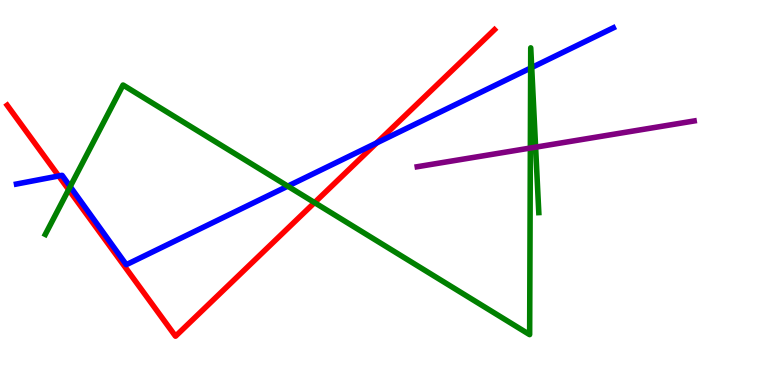[{'lines': ['blue', 'red'], 'intersections': [{'x': 0.758, 'y': 5.43}, {'x': 4.86, 'y': 6.29}]}, {'lines': ['green', 'red'], 'intersections': [{'x': 0.886, 'y': 5.08}, {'x': 4.06, 'y': 4.74}]}, {'lines': ['purple', 'red'], 'intersections': []}, {'lines': ['blue', 'green'], 'intersections': [{'x': 0.906, 'y': 5.15}, {'x': 3.71, 'y': 5.16}, {'x': 6.85, 'y': 8.23}, {'x': 6.86, 'y': 8.25}]}, {'lines': ['blue', 'purple'], 'intersections': []}, {'lines': ['green', 'purple'], 'intersections': [{'x': 6.84, 'y': 6.15}, {'x': 6.91, 'y': 6.18}]}]